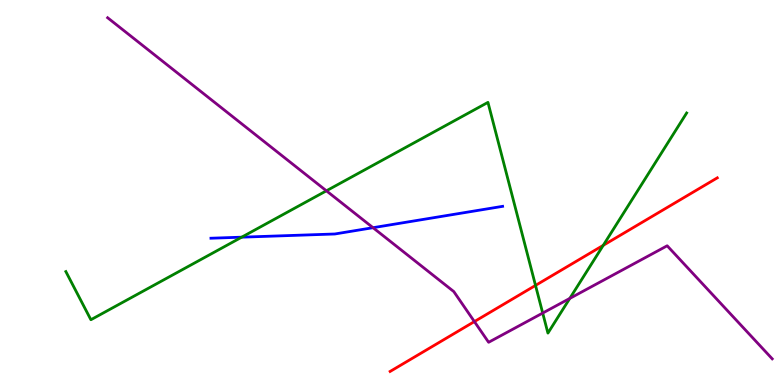[{'lines': ['blue', 'red'], 'intersections': []}, {'lines': ['green', 'red'], 'intersections': [{'x': 6.91, 'y': 2.59}, {'x': 7.78, 'y': 3.63}]}, {'lines': ['purple', 'red'], 'intersections': [{'x': 6.12, 'y': 1.65}]}, {'lines': ['blue', 'green'], 'intersections': [{'x': 3.12, 'y': 3.84}]}, {'lines': ['blue', 'purple'], 'intersections': [{'x': 4.81, 'y': 4.09}]}, {'lines': ['green', 'purple'], 'intersections': [{'x': 4.21, 'y': 5.04}, {'x': 7.0, 'y': 1.87}, {'x': 7.35, 'y': 2.25}]}]